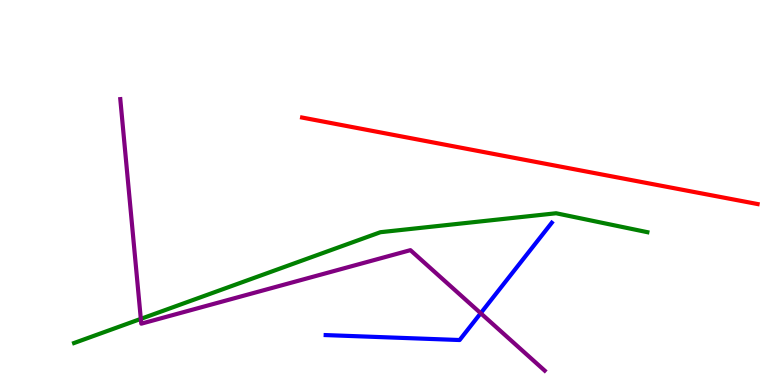[{'lines': ['blue', 'red'], 'intersections': []}, {'lines': ['green', 'red'], 'intersections': []}, {'lines': ['purple', 'red'], 'intersections': []}, {'lines': ['blue', 'green'], 'intersections': []}, {'lines': ['blue', 'purple'], 'intersections': [{'x': 6.2, 'y': 1.86}]}, {'lines': ['green', 'purple'], 'intersections': [{'x': 1.82, 'y': 1.72}]}]